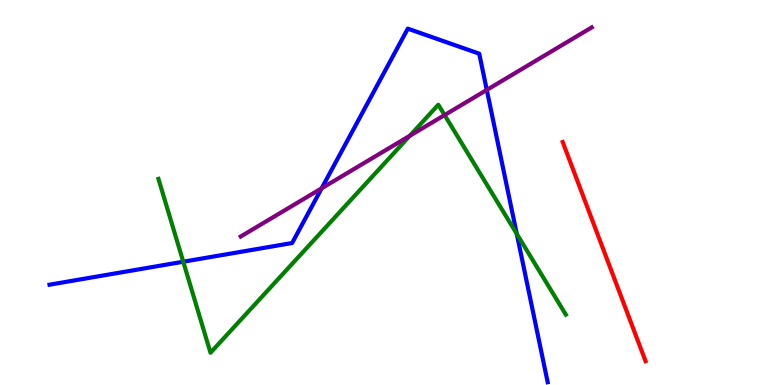[{'lines': ['blue', 'red'], 'intersections': []}, {'lines': ['green', 'red'], 'intersections': []}, {'lines': ['purple', 'red'], 'intersections': []}, {'lines': ['blue', 'green'], 'intersections': [{'x': 2.36, 'y': 3.2}, {'x': 6.67, 'y': 3.93}]}, {'lines': ['blue', 'purple'], 'intersections': [{'x': 4.15, 'y': 5.11}, {'x': 6.28, 'y': 7.66}]}, {'lines': ['green', 'purple'], 'intersections': [{'x': 5.29, 'y': 6.47}, {'x': 5.74, 'y': 7.01}]}]